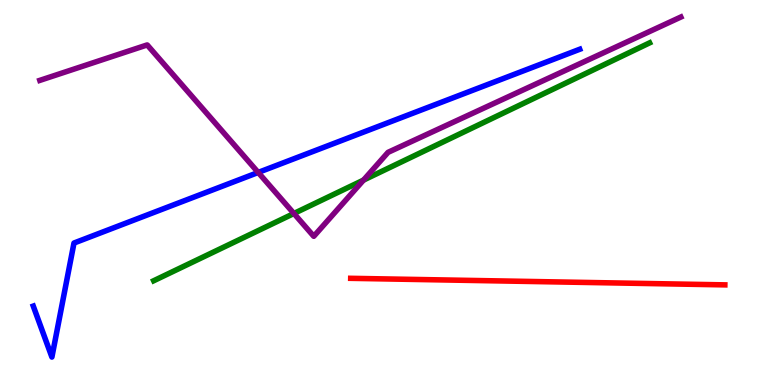[{'lines': ['blue', 'red'], 'intersections': []}, {'lines': ['green', 'red'], 'intersections': []}, {'lines': ['purple', 'red'], 'intersections': []}, {'lines': ['blue', 'green'], 'intersections': []}, {'lines': ['blue', 'purple'], 'intersections': [{'x': 3.33, 'y': 5.52}]}, {'lines': ['green', 'purple'], 'intersections': [{'x': 3.79, 'y': 4.45}, {'x': 4.69, 'y': 5.32}]}]